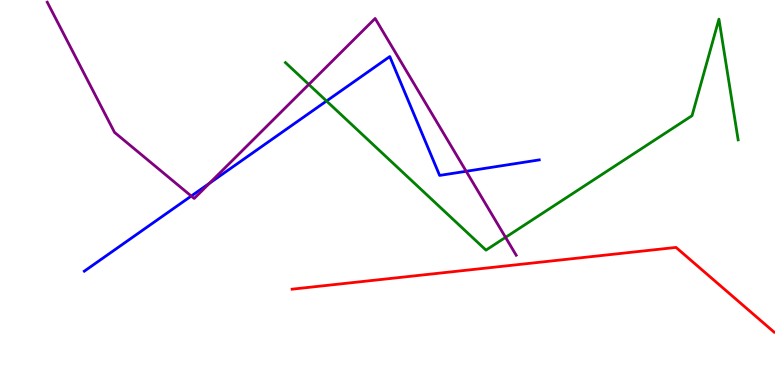[{'lines': ['blue', 'red'], 'intersections': []}, {'lines': ['green', 'red'], 'intersections': []}, {'lines': ['purple', 'red'], 'intersections': []}, {'lines': ['blue', 'green'], 'intersections': [{'x': 4.21, 'y': 7.38}]}, {'lines': ['blue', 'purple'], 'intersections': [{'x': 2.47, 'y': 4.91}, {'x': 2.7, 'y': 5.24}, {'x': 6.02, 'y': 5.55}]}, {'lines': ['green', 'purple'], 'intersections': [{'x': 3.98, 'y': 7.81}, {'x': 6.52, 'y': 3.83}]}]